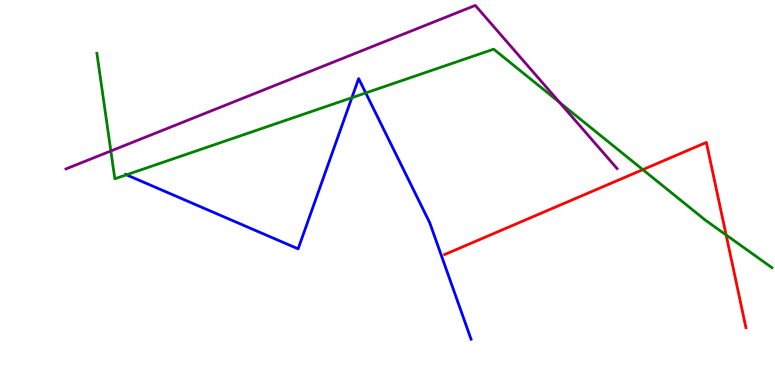[{'lines': ['blue', 'red'], 'intersections': []}, {'lines': ['green', 'red'], 'intersections': [{'x': 8.29, 'y': 5.59}, {'x': 9.37, 'y': 3.9}]}, {'lines': ['purple', 'red'], 'intersections': []}, {'lines': ['blue', 'green'], 'intersections': [{'x': 1.63, 'y': 5.46}, {'x': 4.54, 'y': 7.46}, {'x': 4.72, 'y': 7.59}]}, {'lines': ['blue', 'purple'], 'intersections': []}, {'lines': ['green', 'purple'], 'intersections': [{'x': 1.43, 'y': 6.08}, {'x': 7.22, 'y': 7.34}]}]